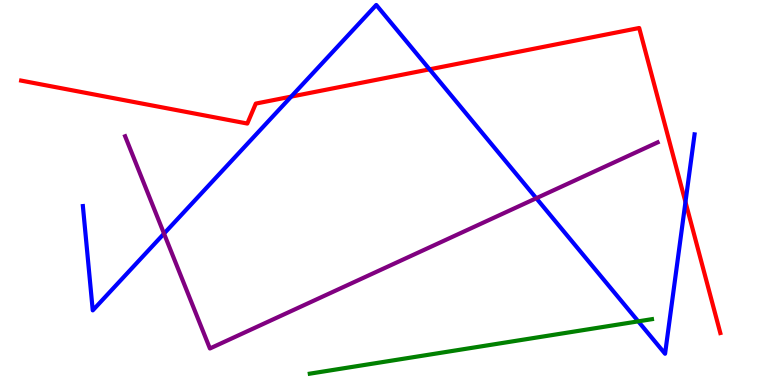[{'lines': ['blue', 'red'], 'intersections': [{'x': 3.76, 'y': 7.49}, {'x': 5.54, 'y': 8.2}, {'x': 8.84, 'y': 4.75}]}, {'lines': ['green', 'red'], 'intersections': []}, {'lines': ['purple', 'red'], 'intersections': []}, {'lines': ['blue', 'green'], 'intersections': [{'x': 8.24, 'y': 1.65}]}, {'lines': ['blue', 'purple'], 'intersections': [{'x': 2.12, 'y': 3.93}, {'x': 6.92, 'y': 4.85}]}, {'lines': ['green', 'purple'], 'intersections': []}]